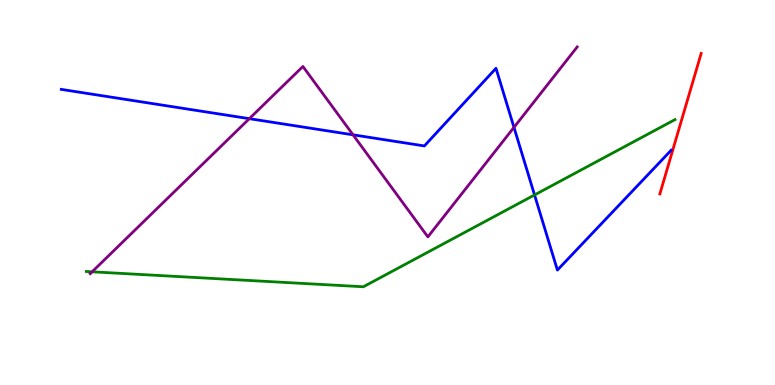[{'lines': ['blue', 'red'], 'intersections': []}, {'lines': ['green', 'red'], 'intersections': []}, {'lines': ['purple', 'red'], 'intersections': []}, {'lines': ['blue', 'green'], 'intersections': [{'x': 6.9, 'y': 4.94}]}, {'lines': ['blue', 'purple'], 'intersections': [{'x': 3.22, 'y': 6.92}, {'x': 4.56, 'y': 6.5}, {'x': 6.63, 'y': 6.69}]}, {'lines': ['green', 'purple'], 'intersections': [{'x': 1.19, 'y': 2.94}]}]